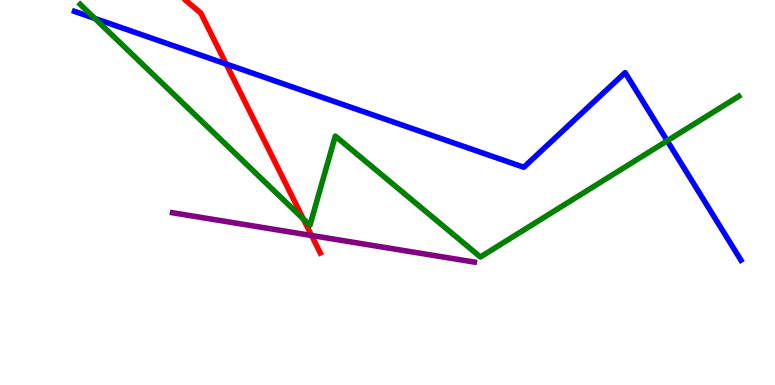[{'lines': ['blue', 'red'], 'intersections': [{'x': 2.92, 'y': 8.34}]}, {'lines': ['green', 'red'], 'intersections': [{'x': 3.91, 'y': 4.31}]}, {'lines': ['purple', 'red'], 'intersections': [{'x': 4.02, 'y': 3.88}]}, {'lines': ['blue', 'green'], 'intersections': [{'x': 1.22, 'y': 9.52}, {'x': 8.61, 'y': 6.34}]}, {'lines': ['blue', 'purple'], 'intersections': []}, {'lines': ['green', 'purple'], 'intersections': []}]